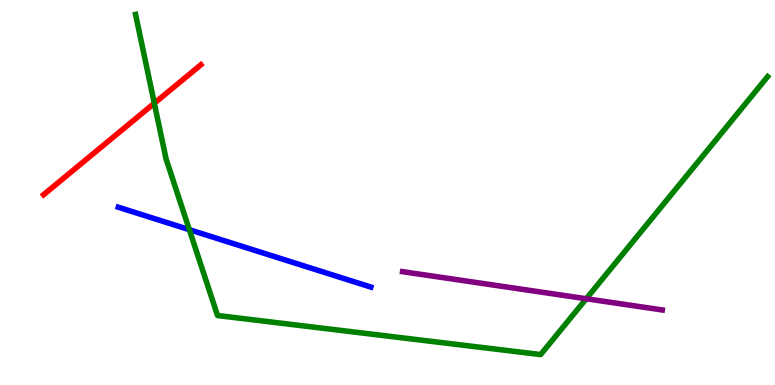[{'lines': ['blue', 'red'], 'intersections': []}, {'lines': ['green', 'red'], 'intersections': [{'x': 1.99, 'y': 7.32}]}, {'lines': ['purple', 'red'], 'intersections': []}, {'lines': ['blue', 'green'], 'intersections': [{'x': 2.44, 'y': 4.03}]}, {'lines': ['blue', 'purple'], 'intersections': []}, {'lines': ['green', 'purple'], 'intersections': [{'x': 7.56, 'y': 2.24}]}]